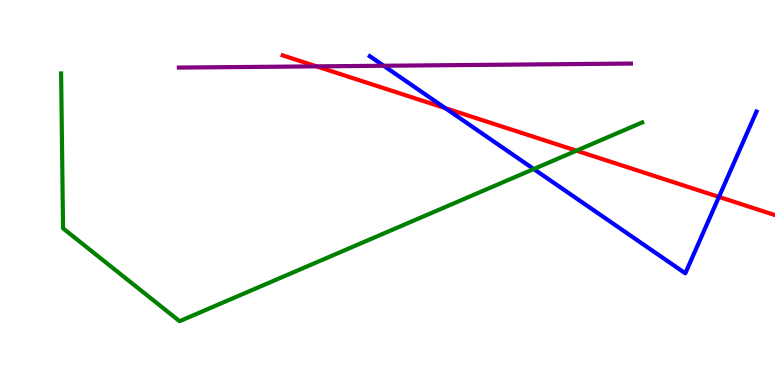[{'lines': ['blue', 'red'], 'intersections': [{'x': 5.74, 'y': 7.19}, {'x': 9.28, 'y': 4.89}]}, {'lines': ['green', 'red'], 'intersections': [{'x': 7.44, 'y': 6.09}]}, {'lines': ['purple', 'red'], 'intersections': [{'x': 4.08, 'y': 8.28}]}, {'lines': ['blue', 'green'], 'intersections': [{'x': 6.89, 'y': 5.61}]}, {'lines': ['blue', 'purple'], 'intersections': [{'x': 4.95, 'y': 8.29}]}, {'lines': ['green', 'purple'], 'intersections': []}]